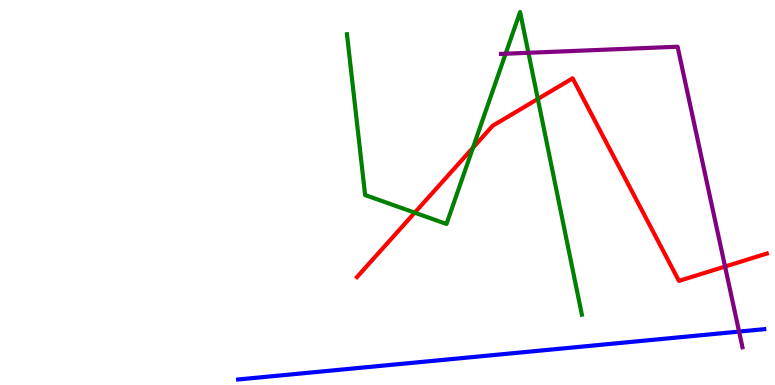[{'lines': ['blue', 'red'], 'intersections': []}, {'lines': ['green', 'red'], 'intersections': [{'x': 5.35, 'y': 4.48}, {'x': 6.1, 'y': 6.16}, {'x': 6.94, 'y': 7.43}]}, {'lines': ['purple', 'red'], 'intersections': [{'x': 9.36, 'y': 3.08}]}, {'lines': ['blue', 'green'], 'intersections': []}, {'lines': ['blue', 'purple'], 'intersections': [{'x': 9.54, 'y': 1.39}]}, {'lines': ['green', 'purple'], 'intersections': [{'x': 6.52, 'y': 8.6}, {'x': 6.82, 'y': 8.63}]}]